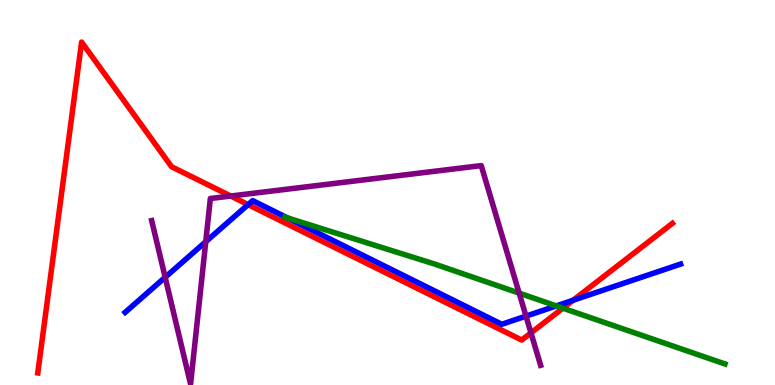[{'lines': ['blue', 'red'], 'intersections': [{'x': 3.2, 'y': 4.69}, {'x': 7.39, 'y': 2.2}]}, {'lines': ['green', 'red'], 'intersections': [{'x': 7.26, 'y': 2.0}]}, {'lines': ['purple', 'red'], 'intersections': [{'x': 2.98, 'y': 4.91}, {'x': 6.85, 'y': 1.35}]}, {'lines': ['blue', 'green'], 'intersections': [{'x': 3.71, 'y': 4.34}, {'x': 7.18, 'y': 2.05}]}, {'lines': ['blue', 'purple'], 'intersections': [{'x': 2.13, 'y': 2.8}, {'x': 2.65, 'y': 3.72}, {'x': 6.79, 'y': 1.79}]}, {'lines': ['green', 'purple'], 'intersections': [{'x': 6.7, 'y': 2.39}]}]